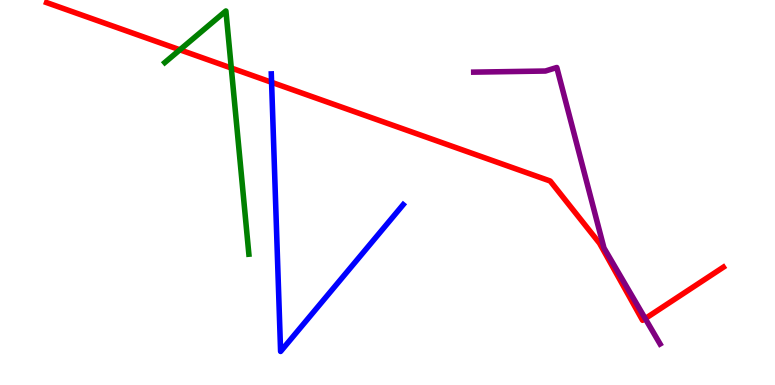[{'lines': ['blue', 'red'], 'intersections': [{'x': 3.5, 'y': 7.86}]}, {'lines': ['green', 'red'], 'intersections': [{'x': 2.32, 'y': 8.71}, {'x': 2.98, 'y': 8.23}]}, {'lines': ['purple', 'red'], 'intersections': [{'x': 8.33, 'y': 1.73}]}, {'lines': ['blue', 'green'], 'intersections': []}, {'lines': ['blue', 'purple'], 'intersections': []}, {'lines': ['green', 'purple'], 'intersections': []}]